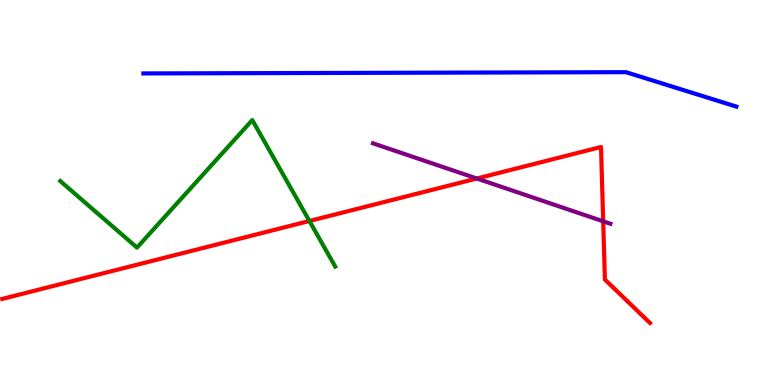[{'lines': ['blue', 'red'], 'intersections': []}, {'lines': ['green', 'red'], 'intersections': [{'x': 3.99, 'y': 4.26}]}, {'lines': ['purple', 'red'], 'intersections': [{'x': 6.15, 'y': 5.36}, {'x': 7.78, 'y': 4.25}]}, {'lines': ['blue', 'green'], 'intersections': []}, {'lines': ['blue', 'purple'], 'intersections': []}, {'lines': ['green', 'purple'], 'intersections': []}]